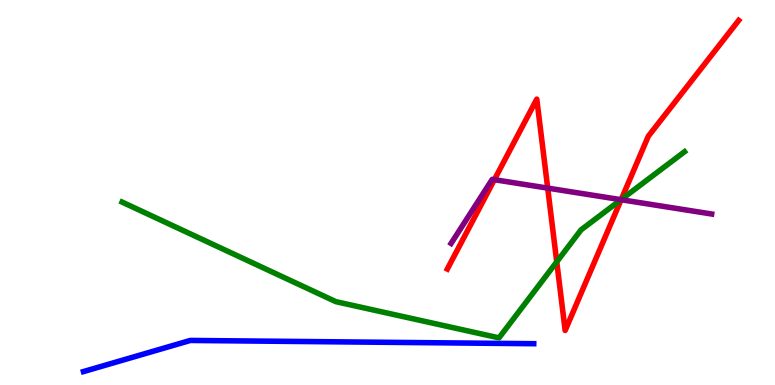[{'lines': ['blue', 'red'], 'intersections': []}, {'lines': ['green', 'red'], 'intersections': [{'x': 7.18, 'y': 3.2}, {'x': 8.02, 'y': 4.82}]}, {'lines': ['purple', 'red'], 'intersections': [{'x': 6.38, 'y': 5.33}, {'x': 7.07, 'y': 5.11}, {'x': 8.01, 'y': 4.81}]}, {'lines': ['blue', 'green'], 'intersections': []}, {'lines': ['blue', 'purple'], 'intersections': []}, {'lines': ['green', 'purple'], 'intersections': [{'x': 8.01, 'y': 4.81}]}]